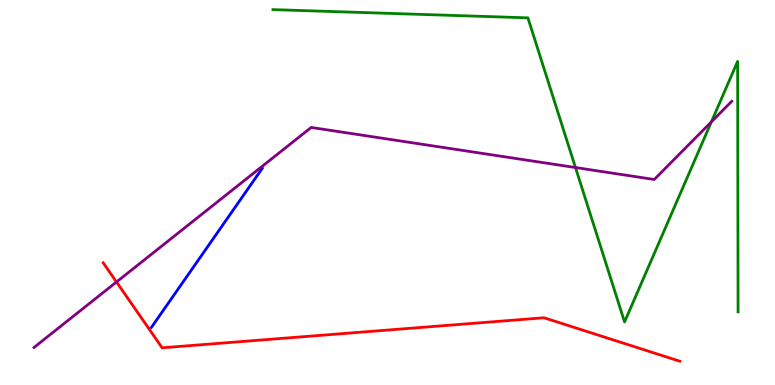[{'lines': ['blue', 'red'], 'intersections': []}, {'lines': ['green', 'red'], 'intersections': []}, {'lines': ['purple', 'red'], 'intersections': [{'x': 1.5, 'y': 2.68}]}, {'lines': ['blue', 'green'], 'intersections': []}, {'lines': ['blue', 'purple'], 'intersections': []}, {'lines': ['green', 'purple'], 'intersections': [{'x': 7.43, 'y': 5.65}, {'x': 9.18, 'y': 6.84}]}]